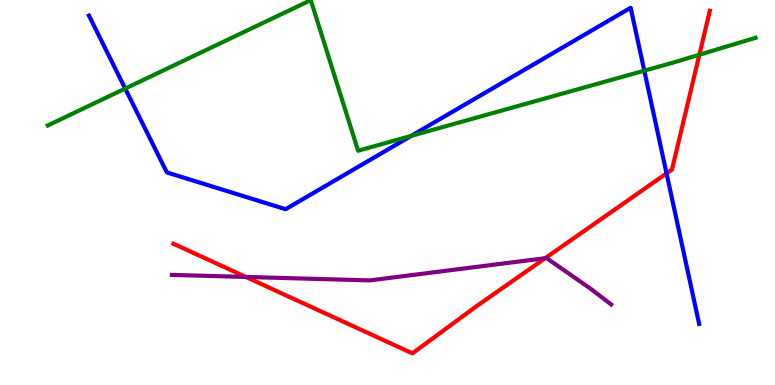[{'lines': ['blue', 'red'], 'intersections': [{'x': 8.6, 'y': 5.5}]}, {'lines': ['green', 'red'], 'intersections': [{'x': 9.02, 'y': 8.58}]}, {'lines': ['purple', 'red'], 'intersections': [{'x': 3.17, 'y': 2.81}, {'x': 7.03, 'y': 3.29}]}, {'lines': ['blue', 'green'], 'intersections': [{'x': 1.62, 'y': 7.7}, {'x': 5.31, 'y': 6.47}, {'x': 8.31, 'y': 8.16}]}, {'lines': ['blue', 'purple'], 'intersections': []}, {'lines': ['green', 'purple'], 'intersections': []}]